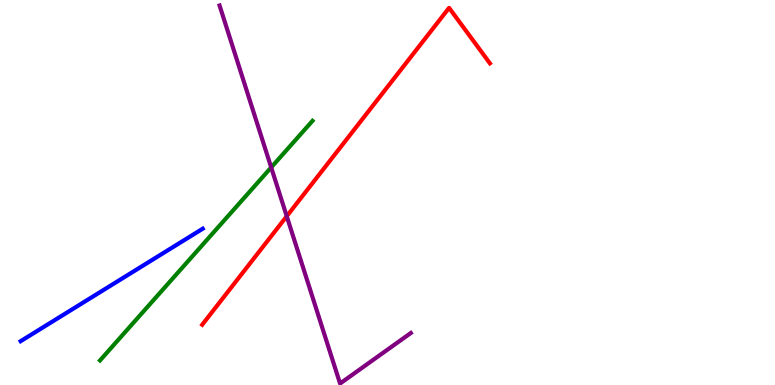[{'lines': ['blue', 'red'], 'intersections': []}, {'lines': ['green', 'red'], 'intersections': []}, {'lines': ['purple', 'red'], 'intersections': [{'x': 3.7, 'y': 4.38}]}, {'lines': ['blue', 'green'], 'intersections': []}, {'lines': ['blue', 'purple'], 'intersections': []}, {'lines': ['green', 'purple'], 'intersections': [{'x': 3.5, 'y': 5.65}]}]